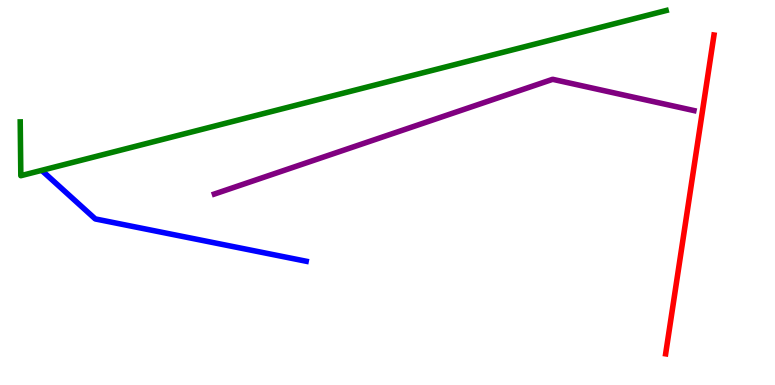[{'lines': ['blue', 'red'], 'intersections': []}, {'lines': ['green', 'red'], 'intersections': []}, {'lines': ['purple', 'red'], 'intersections': []}, {'lines': ['blue', 'green'], 'intersections': []}, {'lines': ['blue', 'purple'], 'intersections': []}, {'lines': ['green', 'purple'], 'intersections': []}]